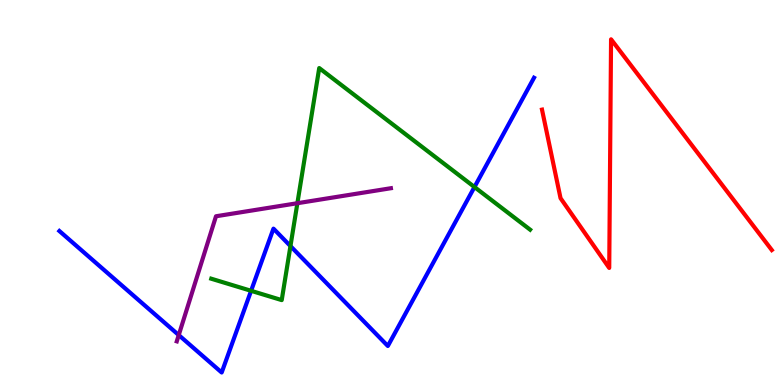[{'lines': ['blue', 'red'], 'intersections': []}, {'lines': ['green', 'red'], 'intersections': []}, {'lines': ['purple', 'red'], 'intersections': []}, {'lines': ['blue', 'green'], 'intersections': [{'x': 3.24, 'y': 2.45}, {'x': 3.75, 'y': 3.61}, {'x': 6.12, 'y': 5.14}]}, {'lines': ['blue', 'purple'], 'intersections': [{'x': 2.31, 'y': 1.3}]}, {'lines': ['green', 'purple'], 'intersections': [{'x': 3.84, 'y': 4.72}]}]